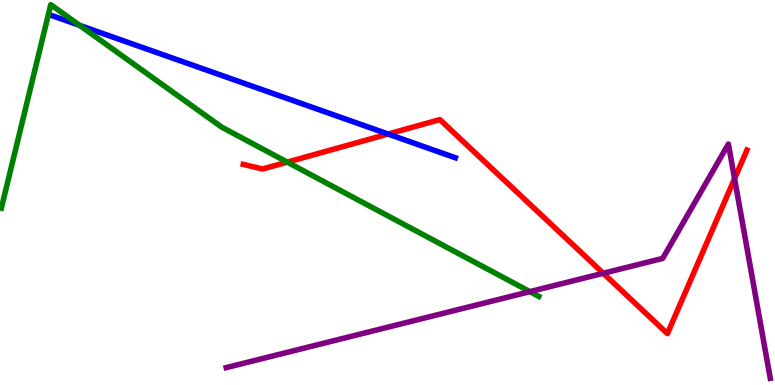[{'lines': ['blue', 'red'], 'intersections': [{'x': 5.01, 'y': 6.52}]}, {'lines': ['green', 'red'], 'intersections': [{'x': 3.71, 'y': 5.79}]}, {'lines': ['purple', 'red'], 'intersections': [{'x': 7.78, 'y': 2.9}, {'x': 9.48, 'y': 5.36}]}, {'lines': ['blue', 'green'], 'intersections': [{'x': 1.03, 'y': 9.34}]}, {'lines': ['blue', 'purple'], 'intersections': []}, {'lines': ['green', 'purple'], 'intersections': [{'x': 6.84, 'y': 2.42}]}]